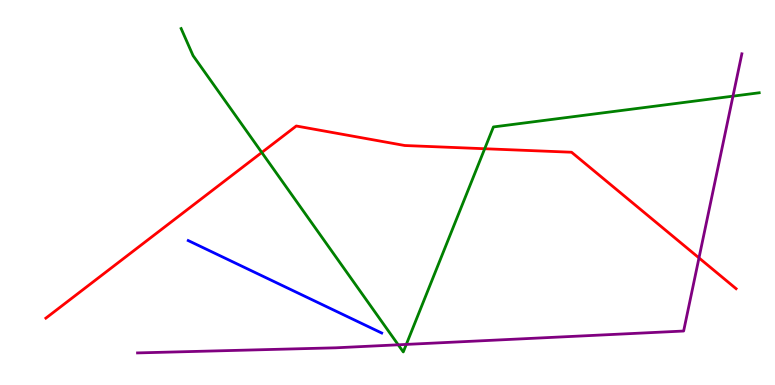[{'lines': ['blue', 'red'], 'intersections': []}, {'lines': ['green', 'red'], 'intersections': [{'x': 3.38, 'y': 6.04}, {'x': 6.25, 'y': 6.14}]}, {'lines': ['purple', 'red'], 'intersections': [{'x': 9.02, 'y': 3.3}]}, {'lines': ['blue', 'green'], 'intersections': []}, {'lines': ['blue', 'purple'], 'intersections': []}, {'lines': ['green', 'purple'], 'intersections': [{'x': 5.14, 'y': 1.04}, {'x': 5.24, 'y': 1.05}, {'x': 9.46, 'y': 7.5}]}]